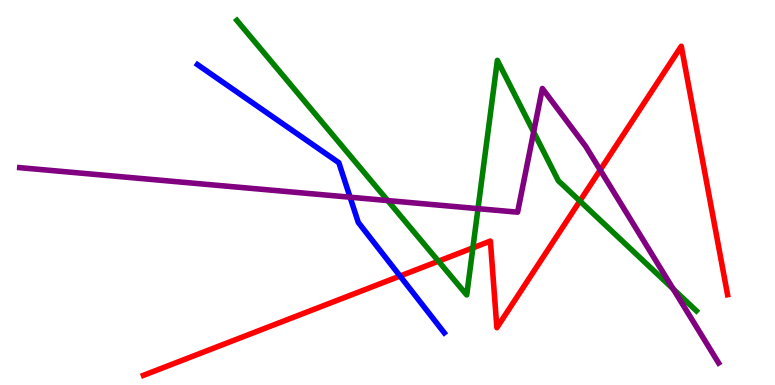[{'lines': ['blue', 'red'], 'intersections': [{'x': 5.16, 'y': 2.83}]}, {'lines': ['green', 'red'], 'intersections': [{'x': 5.66, 'y': 3.22}, {'x': 6.1, 'y': 3.56}, {'x': 7.48, 'y': 4.78}]}, {'lines': ['purple', 'red'], 'intersections': [{'x': 7.74, 'y': 5.58}]}, {'lines': ['blue', 'green'], 'intersections': []}, {'lines': ['blue', 'purple'], 'intersections': [{'x': 4.52, 'y': 4.88}]}, {'lines': ['green', 'purple'], 'intersections': [{'x': 5.0, 'y': 4.79}, {'x': 6.17, 'y': 4.58}, {'x': 6.89, 'y': 6.57}, {'x': 8.69, 'y': 2.49}]}]